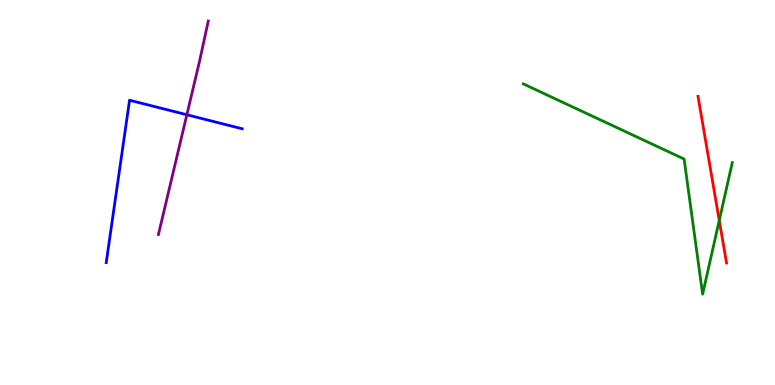[{'lines': ['blue', 'red'], 'intersections': []}, {'lines': ['green', 'red'], 'intersections': [{'x': 9.28, 'y': 4.27}]}, {'lines': ['purple', 'red'], 'intersections': []}, {'lines': ['blue', 'green'], 'intersections': []}, {'lines': ['blue', 'purple'], 'intersections': [{'x': 2.41, 'y': 7.02}]}, {'lines': ['green', 'purple'], 'intersections': []}]